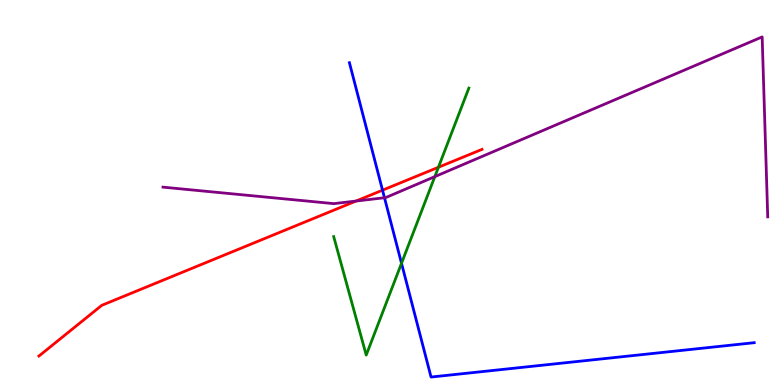[{'lines': ['blue', 'red'], 'intersections': [{'x': 4.94, 'y': 5.06}]}, {'lines': ['green', 'red'], 'intersections': [{'x': 5.66, 'y': 5.66}]}, {'lines': ['purple', 'red'], 'intersections': [{'x': 4.59, 'y': 4.78}]}, {'lines': ['blue', 'green'], 'intersections': [{'x': 5.18, 'y': 3.16}]}, {'lines': ['blue', 'purple'], 'intersections': [{'x': 4.96, 'y': 4.86}]}, {'lines': ['green', 'purple'], 'intersections': [{'x': 5.61, 'y': 5.41}]}]